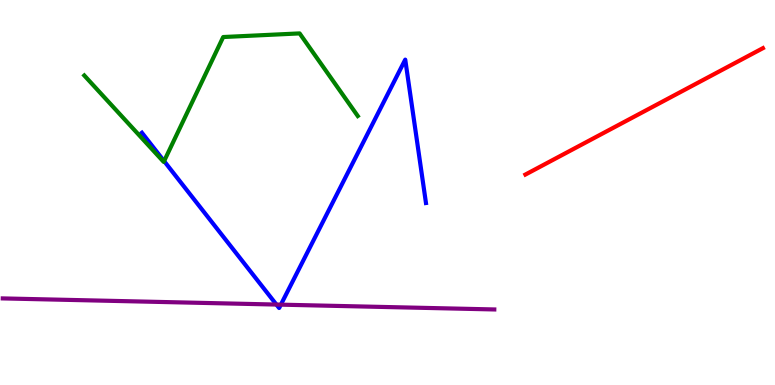[{'lines': ['blue', 'red'], 'intersections': []}, {'lines': ['green', 'red'], 'intersections': []}, {'lines': ['purple', 'red'], 'intersections': []}, {'lines': ['blue', 'green'], 'intersections': [{'x': 2.12, 'y': 5.82}]}, {'lines': ['blue', 'purple'], 'intersections': [{'x': 3.57, 'y': 2.09}, {'x': 3.62, 'y': 2.09}]}, {'lines': ['green', 'purple'], 'intersections': []}]